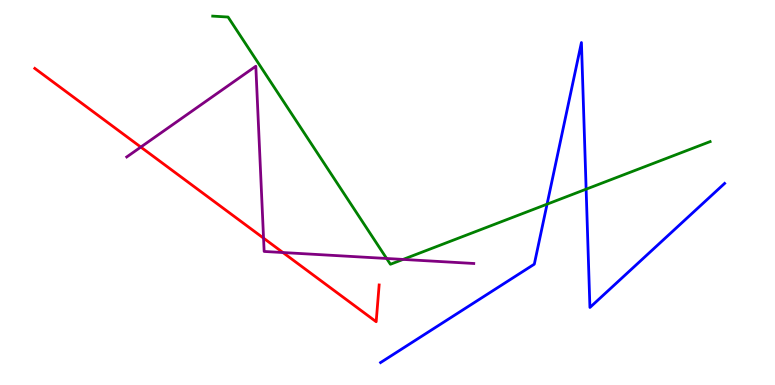[{'lines': ['blue', 'red'], 'intersections': []}, {'lines': ['green', 'red'], 'intersections': []}, {'lines': ['purple', 'red'], 'intersections': [{'x': 1.82, 'y': 6.18}, {'x': 3.4, 'y': 3.81}, {'x': 3.65, 'y': 3.44}]}, {'lines': ['blue', 'green'], 'intersections': [{'x': 7.06, 'y': 4.7}, {'x': 7.56, 'y': 5.09}]}, {'lines': ['blue', 'purple'], 'intersections': []}, {'lines': ['green', 'purple'], 'intersections': [{'x': 4.99, 'y': 3.29}, {'x': 5.2, 'y': 3.26}]}]